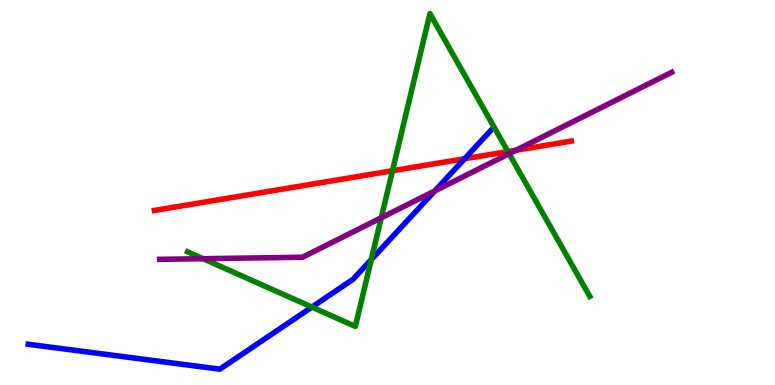[{'lines': ['blue', 'red'], 'intersections': [{'x': 5.99, 'y': 5.88}]}, {'lines': ['green', 'red'], 'intersections': [{'x': 5.06, 'y': 5.57}, {'x': 6.55, 'y': 6.06}]}, {'lines': ['purple', 'red'], 'intersections': [{'x': 6.66, 'y': 6.1}]}, {'lines': ['blue', 'green'], 'intersections': [{'x': 4.02, 'y': 2.02}, {'x': 4.79, 'y': 3.26}]}, {'lines': ['blue', 'purple'], 'intersections': [{'x': 5.61, 'y': 5.04}]}, {'lines': ['green', 'purple'], 'intersections': [{'x': 2.62, 'y': 3.28}, {'x': 4.92, 'y': 4.34}, {'x': 6.57, 'y': 6.01}]}]